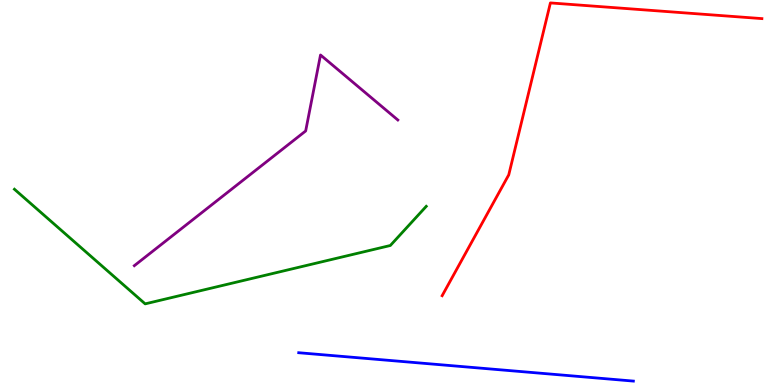[{'lines': ['blue', 'red'], 'intersections': []}, {'lines': ['green', 'red'], 'intersections': []}, {'lines': ['purple', 'red'], 'intersections': []}, {'lines': ['blue', 'green'], 'intersections': []}, {'lines': ['blue', 'purple'], 'intersections': []}, {'lines': ['green', 'purple'], 'intersections': []}]